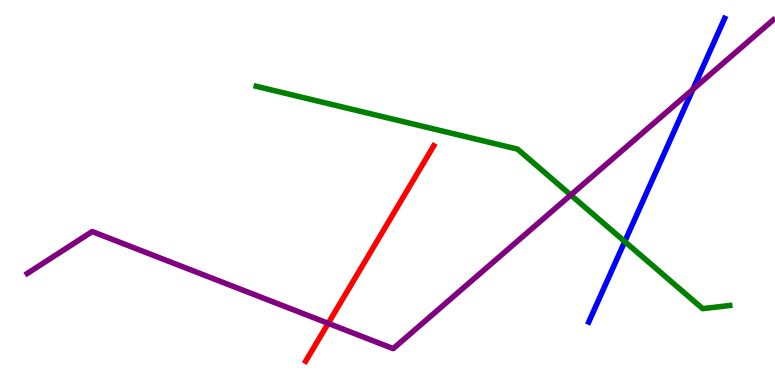[{'lines': ['blue', 'red'], 'intersections': []}, {'lines': ['green', 'red'], 'intersections': []}, {'lines': ['purple', 'red'], 'intersections': [{'x': 4.23, 'y': 1.6}]}, {'lines': ['blue', 'green'], 'intersections': [{'x': 8.06, 'y': 3.73}]}, {'lines': ['blue', 'purple'], 'intersections': [{'x': 8.94, 'y': 7.68}]}, {'lines': ['green', 'purple'], 'intersections': [{'x': 7.36, 'y': 4.93}]}]